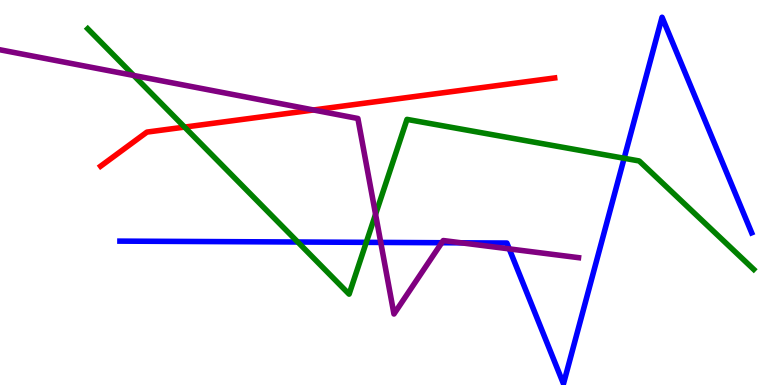[{'lines': ['blue', 'red'], 'intersections': []}, {'lines': ['green', 'red'], 'intersections': [{'x': 2.38, 'y': 6.7}]}, {'lines': ['purple', 'red'], 'intersections': [{'x': 4.05, 'y': 7.14}]}, {'lines': ['blue', 'green'], 'intersections': [{'x': 3.84, 'y': 3.71}, {'x': 4.73, 'y': 3.71}, {'x': 8.05, 'y': 5.89}]}, {'lines': ['blue', 'purple'], 'intersections': [{'x': 4.91, 'y': 3.7}, {'x': 5.7, 'y': 3.7}, {'x': 5.95, 'y': 3.69}, {'x': 6.57, 'y': 3.54}]}, {'lines': ['green', 'purple'], 'intersections': [{'x': 1.73, 'y': 8.04}, {'x': 4.85, 'y': 4.43}]}]